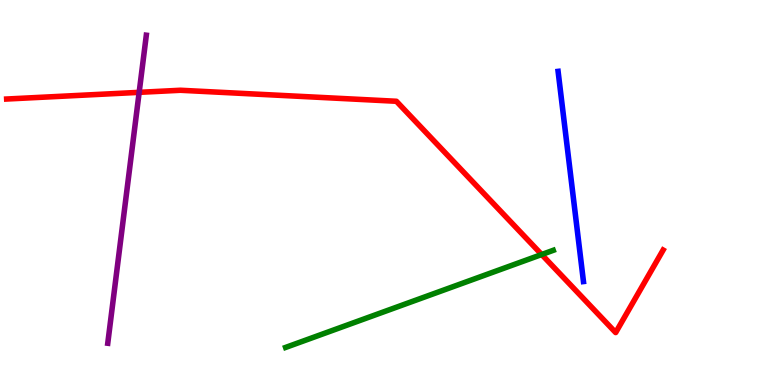[{'lines': ['blue', 'red'], 'intersections': []}, {'lines': ['green', 'red'], 'intersections': [{'x': 6.99, 'y': 3.39}]}, {'lines': ['purple', 'red'], 'intersections': [{'x': 1.8, 'y': 7.6}]}, {'lines': ['blue', 'green'], 'intersections': []}, {'lines': ['blue', 'purple'], 'intersections': []}, {'lines': ['green', 'purple'], 'intersections': []}]